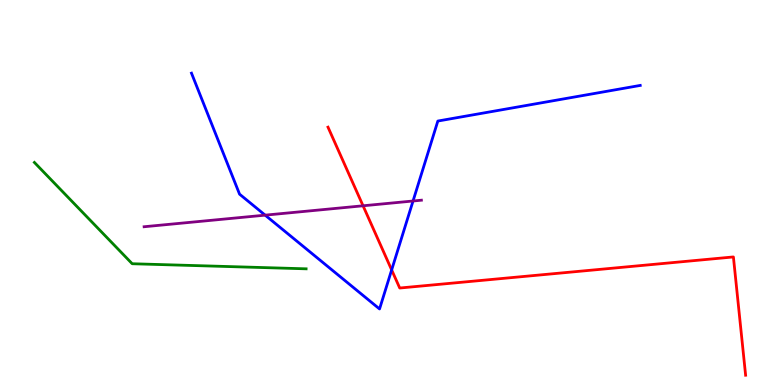[{'lines': ['blue', 'red'], 'intersections': [{'x': 5.05, 'y': 2.99}]}, {'lines': ['green', 'red'], 'intersections': []}, {'lines': ['purple', 'red'], 'intersections': [{'x': 4.68, 'y': 4.66}]}, {'lines': ['blue', 'green'], 'intersections': []}, {'lines': ['blue', 'purple'], 'intersections': [{'x': 3.42, 'y': 4.41}, {'x': 5.33, 'y': 4.78}]}, {'lines': ['green', 'purple'], 'intersections': []}]